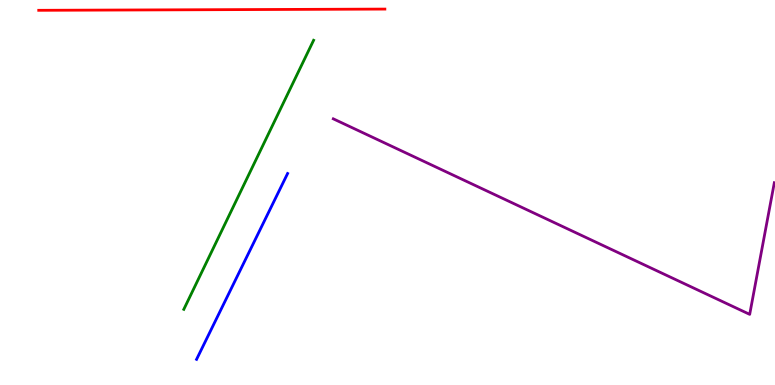[{'lines': ['blue', 'red'], 'intersections': []}, {'lines': ['green', 'red'], 'intersections': []}, {'lines': ['purple', 'red'], 'intersections': []}, {'lines': ['blue', 'green'], 'intersections': []}, {'lines': ['blue', 'purple'], 'intersections': []}, {'lines': ['green', 'purple'], 'intersections': []}]